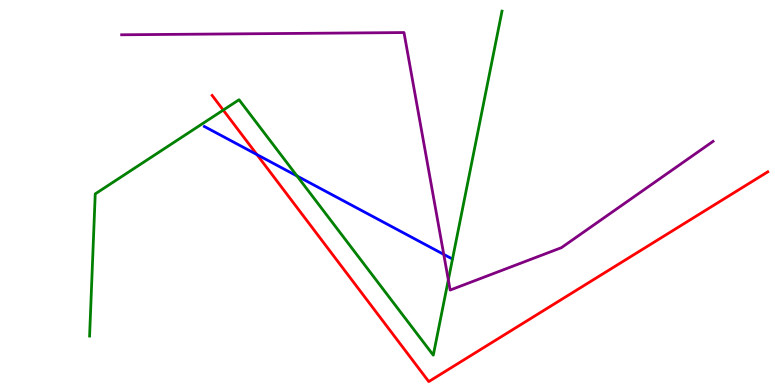[{'lines': ['blue', 'red'], 'intersections': [{'x': 3.32, 'y': 5.99}]}, {'lines': ['green', 'red'], 'intersections': [{'x': 2.88, 'y': 7.14}]}, {'lines': ['purple', 'red'], 'intersections': []}, {'lines': ['blue', 'green'], 'intersections': [{'x': 3.83, 'y': 5.43}]}, {'lines': ['blue', 'purple'], 'intersections': [{'x': 5.73, 'y': 3.39}]}, {'lines': ['green', 'purple'], 'intersections': [{'x': 5.78, 'y': 2.73}]}]